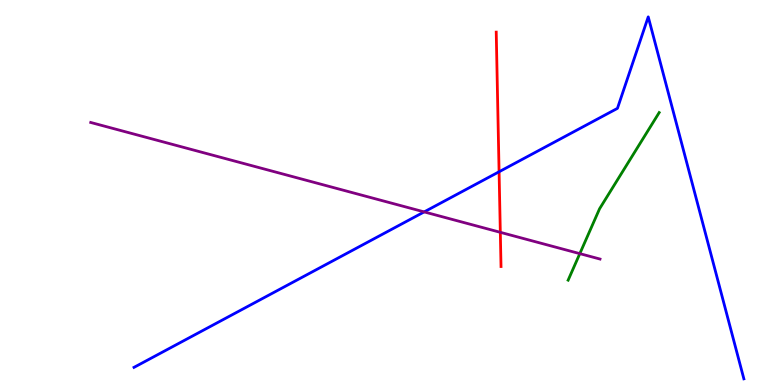[{'lines': ['blue', 'red'], 'intersections': [{'x': 6.44, 'y': 5.54}]}, {'lines': ['green', 'red'], 'intersections': []}, {'lines': ['purple', 'red'], 'intersections': [{'x': 6.46, 'y': 3.97}]}, {'lines': ['blue', 'green'], 'intersections': []}, {'lines': ['blue', 'purple'], 'intersections': [{'x': 5.47, 'y': 4.5}]}, {'lines': ['green', 'purple'], 'intersections': [{'x': 7.48, 'y': 3.41}]}]